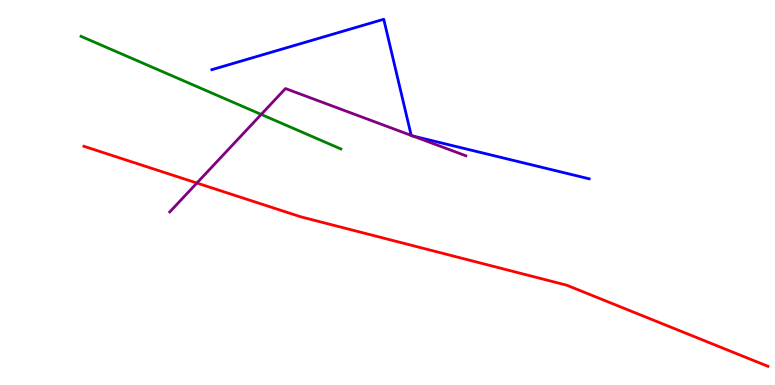[{'lines': ['blue', 'red'], 'intersections': []}, {'lines': ['green', 'red'], 'intersections': []}, {'lines': ['purple', 'red'], 'intersections': [{'x': 2.54, 'y': 5.25}]}, {'lines': ['blue', 'green'], 'intersections': []}, {'lines': ['blue', 'purple'], 'intersections': [{'x': 5.31, 'y': 6.48}, {'x': 5.33, 'y': 6.47}]}, {'lines': ['green', 'purple'], 'intersections': [{'x': 3.37, 'y': 7.03}]}]